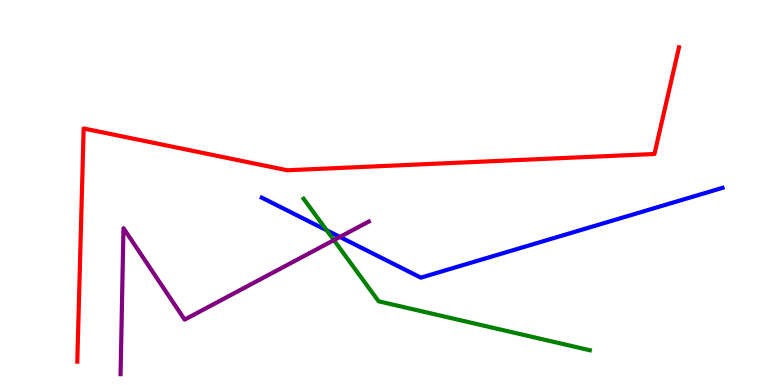[{'lines': ['blue', 'red'], 'intersections': []}, {'lines': ['green', 'red'], 'intersections': []}, {'lines': ['purple', 'red'], 'intersections': []}, {'lines': ['blue', 'green'], 'intersections': [{'x': 4.22, 'y': 4.02}]}, {'lines': ['blue', 'purple'], 'intersections': [{'x': 4.39, 'y': 3.85}]}, {'lines': ['green', 'purple'], 'intersections': [{'x': 4.31, 'y': 3.76}]}]